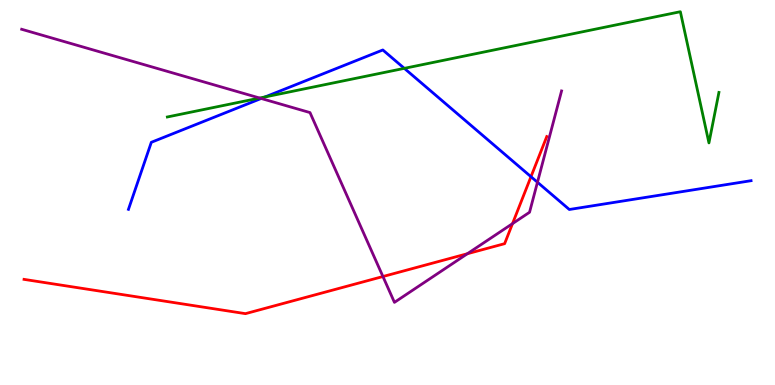[{'lines': ['blue', 'red'], 'intersections': [{'x': 6.85, 'y': 5.41}]}, {'lines': ['green', 'red'], 'intersections': []}, {'lines': ['purple', 'red'], 'intersections': [{'x': 4.94, 'y': 2.82}, {'x': 6.03, 'y': 3.41}, {'x': 6.61, 'y': 4.19}]}, {'lines': ['blue', 'green'], 'intersections': [{'x': 3.42, 'y': 7.48}, {'x': 5.22, 'y': 8.22}]}, {'lines': ['blue', 'purple'], 'intersections': [{'x': 3.37, 'y': 7.44}, {'x': 6.94, 'y': 5.27}]}, {'lines': ['green', 'purple'], 'intersections': [{'x': 3.35, 'y': 7.45}]}]